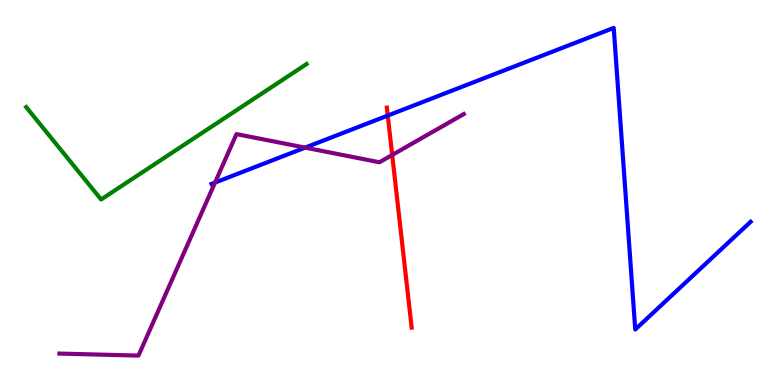[{'lines': ['blue', 'red'], 'intersections': [{'x': 5.0, 'y': 7.0}]}, {'lines': ['green', 'red'], 'intersections': []}, {'lines': ['purple', 'red'], 'intersections': [{'x': 5.06, 'y': 5.97}]}, {'lines': ['blue', 'green'], 'intersections': []}, {'lines': ['blue', 'purple'], 'intersections': [{'x': 2.77, 'y': 5.26}, {'x': 3.94, 'y': 6.17}]}, {'lines': ['green', 'purple'], 'intersections': []}]